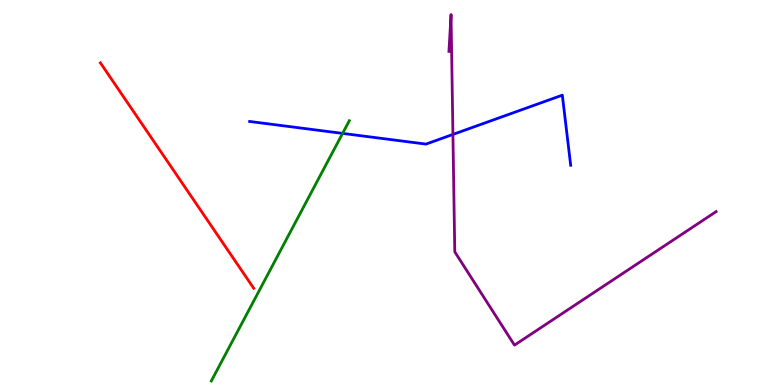[{'lines': ['blue', 'red'], 'intersections': []}, {'lines': ['green', 'red'], 'intersections': []}, {'lines': ['purple', 'red'], 'intersections': []}, {'lines': ['blue', 'green'], 'intersections': [{'x': 4.42, 'y': 6.54}]}, {'lines': ['blue', 'purple'], 'intersections': [{'x': 5.84, 'y': 6.51}]}, {'lines': ['green', 'purple'], 'intersections': []}]